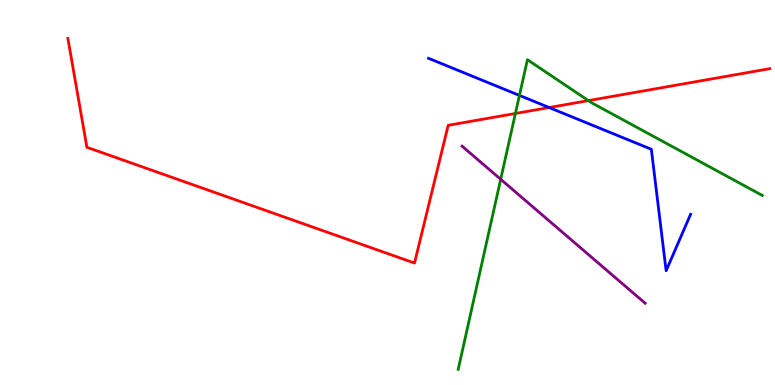[{'lines': ['blue', 'red'], 'intersections': [{'x': 7.09, 'y': 7.21}]}, {'lines': ['green', 'red'], 'intersections': [{'x': 6.65, 'y': 7.05}, {'x': 7.59, 'y': 7.39}]}, {'lines': ['purple', 'red'], 'intersections': []}, {'lines': ['blue', 'green'], 'intersections': [{'x': 6.7, 'y': 7.52}]}, {'lines': ['blue', 'purple'], 'intersections': []}, {'lines': ['green', 'purple'], 'intersections': [{'x': 6.46, 'y': 5.34}]}]